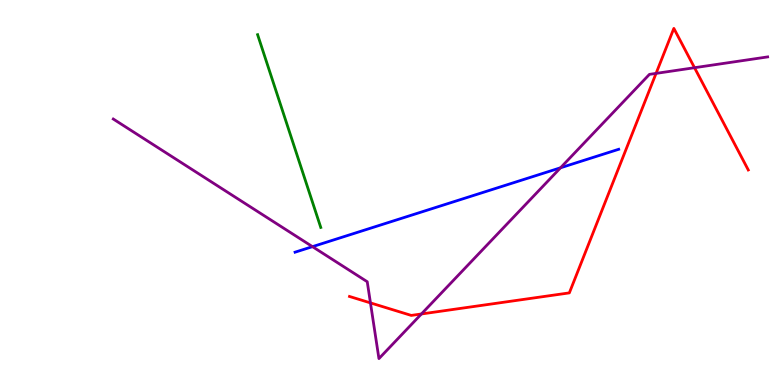[{'lines': ['blue', 'red'], 'intersections': []}, {'lines': ['green', 'red'], 'intersections': []}, {'lines': ['purple', 'red'], 'intersections': [{'x': 4.78, 'y': 2.13}, {'x': 5.44, 'y': 1.84}, {'x': 8.47, 'y': 8.09}, {'x': 8.96, 'y': 8.24}]}, {'lines': ['blue', 'green'], 'intersections': []}, {'lines': ['blue', 'purple'], 'intersections': [{'x': 4.03, 'y': 3.59}, {'x': 7.23, 'y': 5.64}]}, {'lines': ['green', 'purple'], 'intersections': []}]